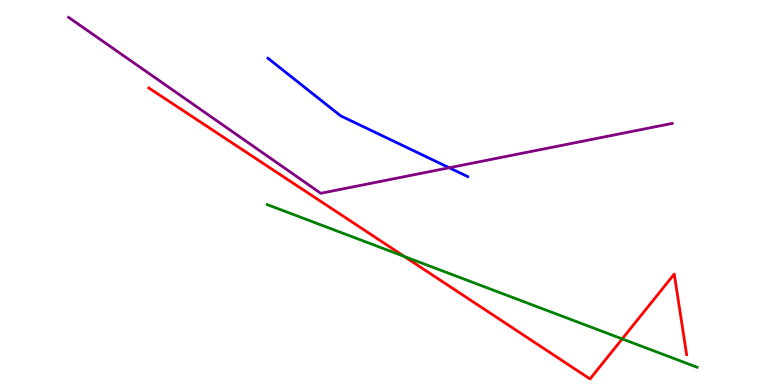[{'lines': ['blue', 'red'], 'intersections': []}, {'lines': ['green', 'red'], 'intersections': [{'x': 5.22, 'y': 3.34}, {'x': 8.03, 'y': 1.2}]}, {'lines': ['purple', 'red'], 'intersections': []}, {'lines': ['blue', 'green'], 'intersections': []}, {'lines': ['blue', 'purple'], 'intersections': [{'x': 5.8, 'y': 5.64}]}, {'lines': ['green', 'purple'], 'intersections': []}]